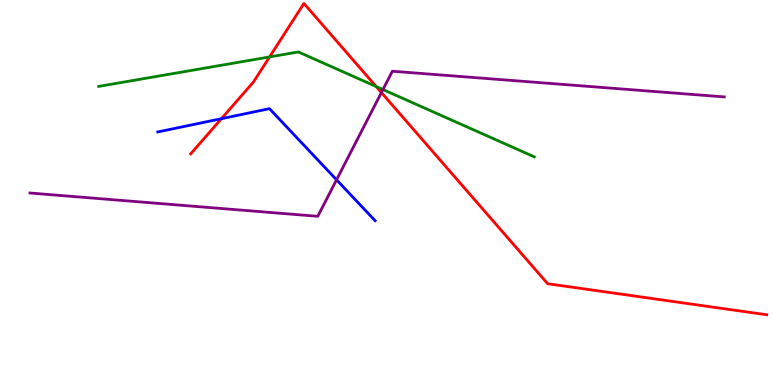[{'lines': ['blue', 'red'], 'intersections': [{'x': 2.86, 'y': 6.92}]}, {'lines': ['green', 'red'], 'intersections': [{'x': 3.48, 'y': 8.52}, {'x': 4.85, 'y': 7.75}]}, {'lines': ['purple', 'red'], 'intersections': [{'x': 4.92, 'y': 7.6}]}, {'lines': ['blue', 'green'], 'intersections': []}, {'lines': ['blue', 'purple'], 'intersections': [{'x': 4.34, 'y': 5.33}]}, {'lines': ['green', 'purple'], 'intersections': [{'x': 4.94, 'y': 7.67}]}]